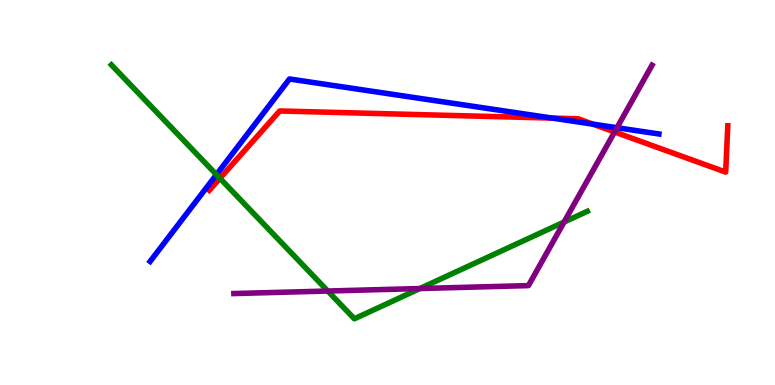[{'lines': ['blue', 'red'], 'intersections': [{'x': 7.13, 'y': 6.93}, {'x': 7.65, 'y': 6.78}]}, {'lines': ['green', 'red'], 'intersections': [{'x': 2.84, 'y': 5.37}]}, {'lines': ['purple', 'red'], 'intersections': [{'x': 7.93, 'y': 6.57}]}, {'lines': ['blue', 'green'], 'intersections': [{'x': 2.79, 'y': 5.46}]}, {'lines': ['blue', 'purple'], 'intersections': [{'x': 7.96, 'y': 6.68}]}, {'lines': ['green', 'purple'], 'intersections': [{'x': 4.23, 'y': 2.44}, {'x': 5.42, 'y': 2.51}, {'x': 7.28, 'y': 4.23}]}]